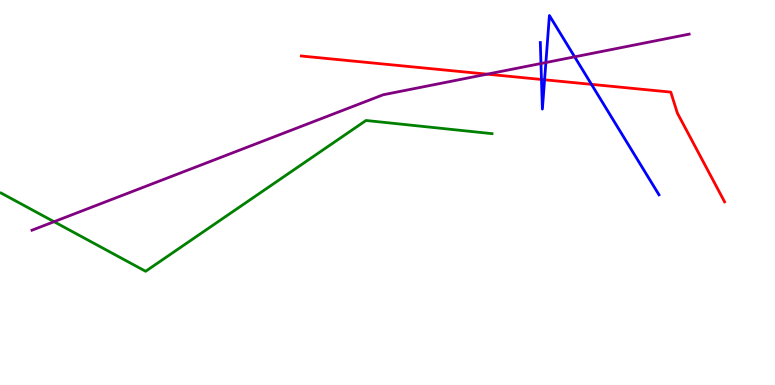[{'lines': ['blue', 'red'], 'intersections': [{'x': 6.99, 'y': 7.94}, {'x': 7.03, 'y': 7.93}, {'x': 7.63, 'y': 7.81}]}, {'lines': ['green', 'red'], 'intersections': []}, {'lines': ['purple', 'red'], 'intersections': [{'x': 6.29, 'y': 8.07}]}, {'lines': ['blue', 'green'], 'intersections': []}, {'lines': ['blue', 'purple'], 'intersections': [{'x': 6.98, 'y': 8.35}, {'x': 7.04, 'y': 8.38}, {'x': 7.41, 'y': 8.52}]}, {'lines': ['green', 'purple'], 'intersections': [{'x': 0.697, 'y': 4.24}]}]